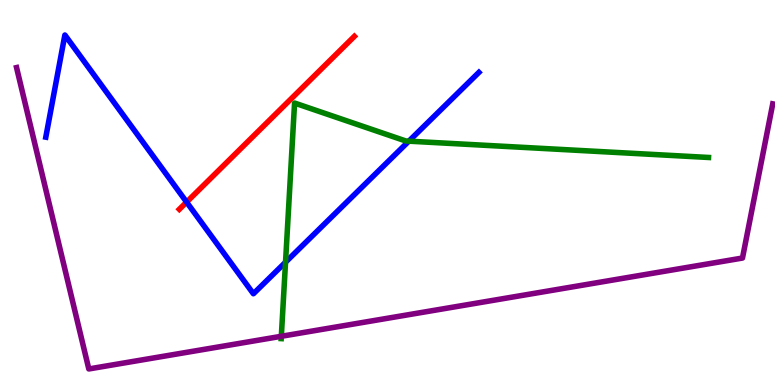[{'lines': ['blue', 'red'], 'intersections': [{'x': 2.41, 'y': 4.75}]}, {'lines': ['green', 'red'], 'intersections': []}, {'lines': ['purple', 'red'], 'intersections': []}, {'lines': ['blue', 'green'], 'intersections': [{'x': 3.68, 'y': 3.19}, {'x': 5.28, 'y': 6.33}]}, {'lines': ['blue', 'purple'], 'intersections': []}, {'lines': ['green', 'purple'], 'intersections': [{'x': 3.63, 'y': 1.27}]}]